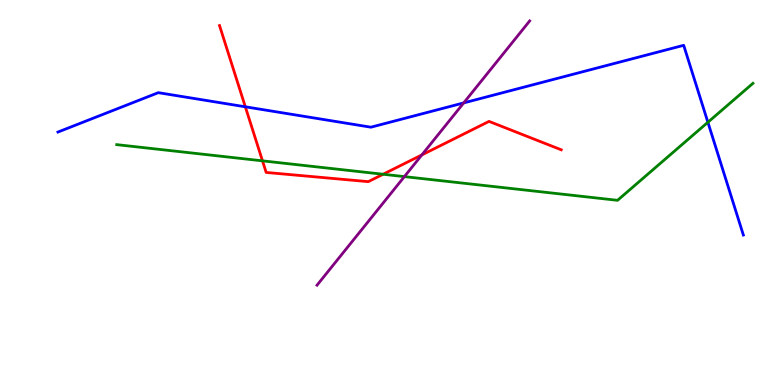[{'lines': ['blue', 'red'], 'intersections': [{'x': 3.17, 'y': 7.23}]}, {'lines': ['green', 'red'], 'intersections': [{'x': 3.39, 'y': 5.82}, {'x': 4.94, 'y': 5.47}]}, {'lines': ['purple', 'red'], 'intersections': [{'x': 5.44, 'y': 5.98}]}, {'lines': ['blue', 'green'], 'intersections': [{'x': 9.13, 'y': 6.82}]}, {'lines': ['blue', 'purple'], 'intersections': [{'x': 5.98, 'y': 7.33}]}, {'lines': ['green', 'purple'], 'intersections': [{'x': 5.22, 'y': 5.41}]}]